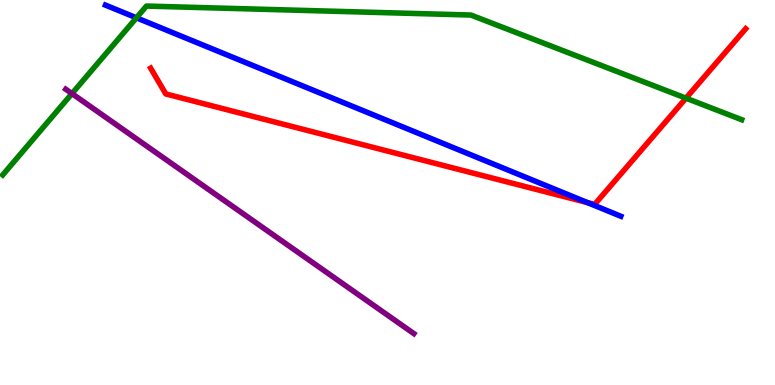[{'lines': ['blue', 'red'], 'intersections': [{'x': 7.58, 'y': 4.74}]}, {'lines': ['green', 'red'], 'intersections': [{'x': 8.85, 'y': 7.45}]}, {'lines': ['purple', 'red'], 'intersections': []}, {'lines': ['blue', 'green'], 'intersections': [{'x': 1.76, 'y': 9.54}]}, {'lines': ['blue', 'purple'], 'intersections': []}, {'lines': ['green', 'purple'], 'intersections': [{'x': 0.928, 'y': 7.57}]}]